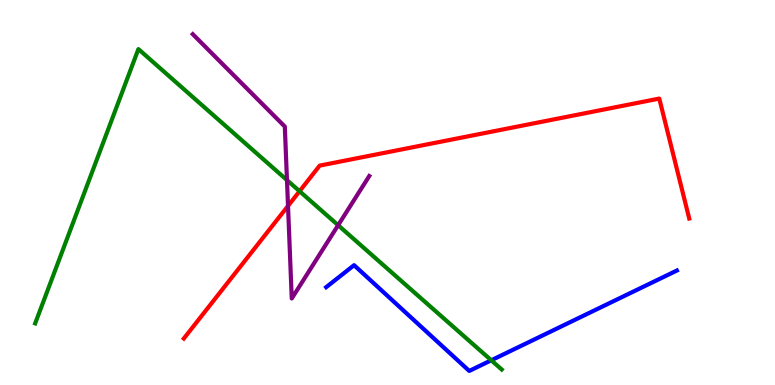[{'lines': ['blue', 'red'], 'intersections': []}, {'lines': ['green', 'red'], 'intersections': [{'x': 3.87, 'y': 5.03}]}, {'lines': ['purple', 'red'], 'intersections': [{'x': 3.72, 'y': 4.65}]}, {'lines': ['blue', 'green'], 'intersections': [{'x': 6.34, 'y': 0.642}]}, {'lines': ['blue', 'purple'], 'intersections': []}, {'lines': ['green', 'purple'], 'intersections': [{'x': 3.7, 'y': 5.32}, {'x': 4.36, 'y': 4.15}]}]